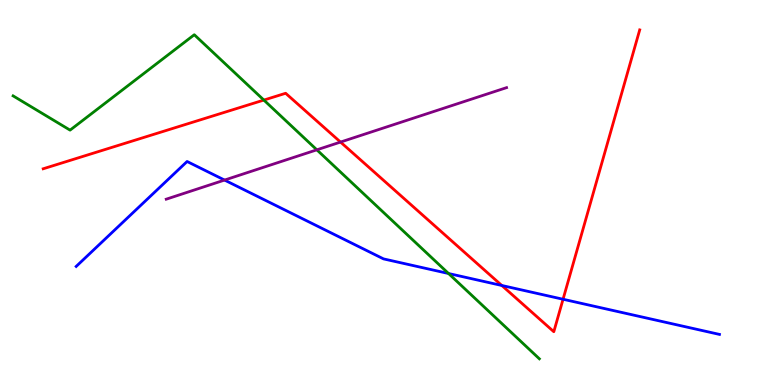[{'lines': ['blue', 'red'], 'intersections': [{'x': 6.48, 'y': 2.58}, {'x': 7.27, 'y': 2.23}]}, {'lines': ['green', 'red'], 'intersections': [{'x': 3.4, 'y': 7.4}]}, {'lines': ['purple', 'red'], 'intersections': [{'x': 4.39, 'y': 6.31}]}, {'lines': ['blue', 'green'], 'intersections': [{'x': 5.79, 'y': 2.9}]}, {'lines': ['blue', 'purple'], 'intersections': [{'x': 2.9, 'y': 5.32}]}, {'lines': ['green', 'purple'], 'intersections': [{'x': 4.09, 'y': 6.11}]}]